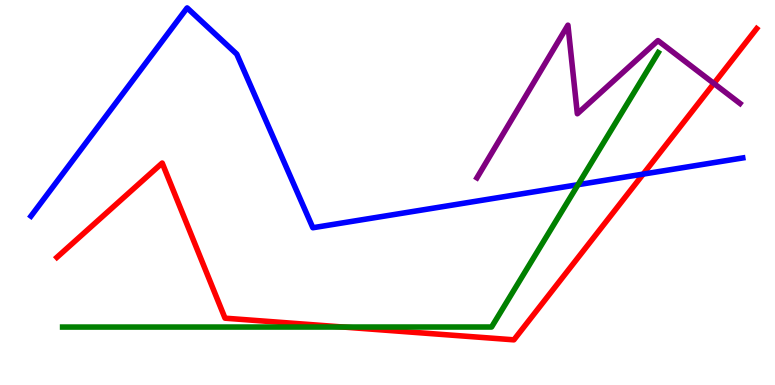[{'lines': ['blue', 'red'], 'intersections': [{'x': 8.3, 'y': 5.48}]}, {'lines': ['green', 'red'], 'intersections': [{'x': 4.43, 'y': 1.51}]}, {'lines': ['purple', 'red'], 'intersections': [{'x': 9.21, 'y': 7.83}]}, {'lines': ['blue', 'green'], 'intersections': [{'x': 7.46, 'y': 5.2}]}, {'lines': ['blue', 'purple'], 'intersections': []}, {'lines': ['green', 'purple'], 'intersections': []}]